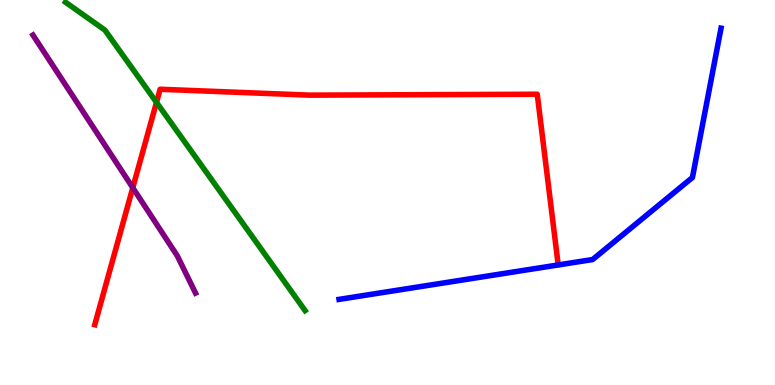[{'lines': ['blue', 'red'], 'intersections': []}, {'lines': ['green', 'red'], 'intersections': [{'x': 2.02, 'y': 7.34}]}, {'lines': ['purple', 'red'], 'intersections': [{'x': 1.71, 'y': 5.12}]}, {'lines': ['blue', 'green'], 'intersections': []}, {'lines': ['blue', 'purple'], 'intersections': []}, {'lines': ['green', 'purple'], 'intersections': []}]